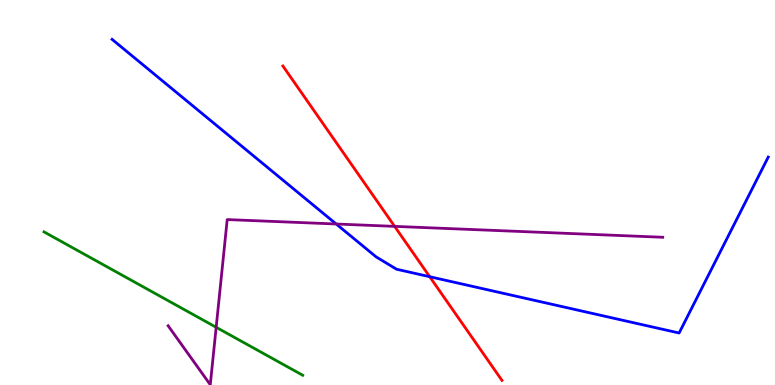[{'lines': ['blue', 'red'], 'intersections': [{'x': 5.54, 'y': 2.81}]}, {'lines': ['green', 'red'], 'intersections': []}, {'lines': ['purple', 'red'], 'intersections': [{'x': 5.09, 'y': 4.12}]}, {'lines': ['blue', 'green'], 'intersections': []}, {'lines': ['blue', 'purple'], 'intersections': [{'x': 4.34, 'y': 4.18}]}, {'lines': ['green', 'purple'], 'intersections': [{'x': 2.79, 'y': 1.5}]}]